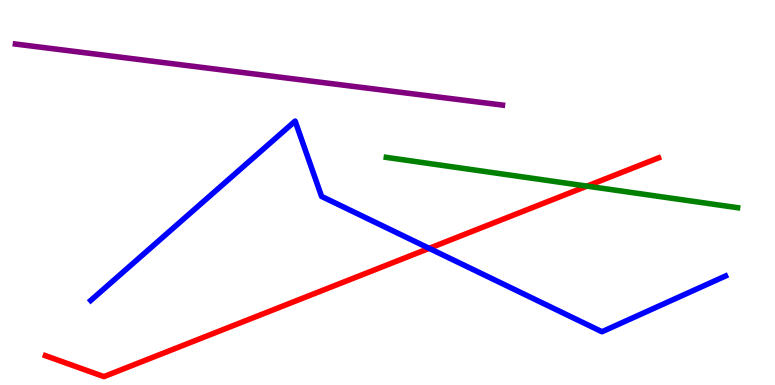[{'lines': ['blue', 'red'], 'intersections': [{'x': 5.54, 'y': 3.55}]}, {'lines': ['green', 'red'], 'intersections': [{'x': 7.57, 'y': 5.17}]}, {'lines': ['purple', 'red'], 'intersections': []}, {'lines': ['blue', 'green'], 'intersections': []}, {'lines': ['blue', 'purple'], 'intersections': []}, {'lines': ['green', 'purple'], 'intersections': []}]